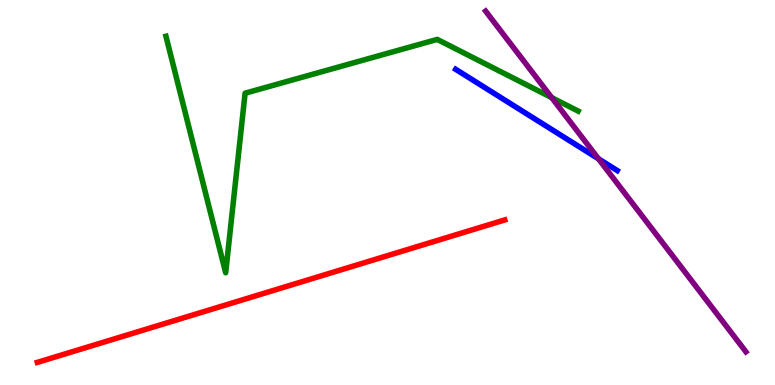[{'lines': ['blue', 'red'], 'intersections': []}, {'lines': ['green', 'red'], 'intersections': []}, {'lines': ['purple', 'red'], 'intersections': []}, {'lines': ['blue', 'green'], 'intersections': []}, {'lines': ['blue', 'purple'], 'intersections': [{'x': 7.72, 'y': 5.88}]}, {'lines': ['green', 'purple'], 'intersections': [{'x': 7.12, 'y': 7.46}]}]